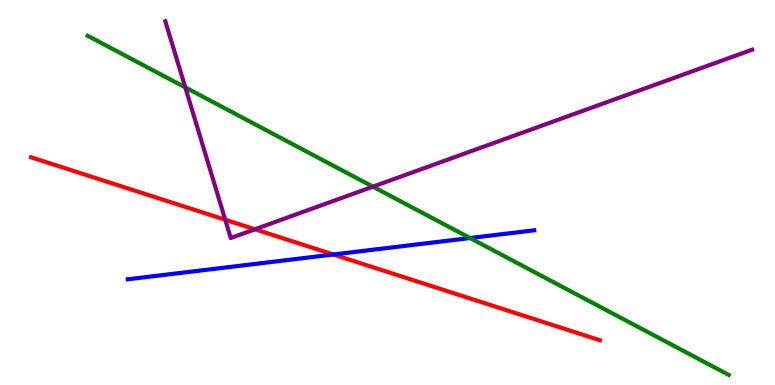[{'lines': ['blue', 'red'], 'intersections': [{'x': 4.3, 'y': 3.39}]}, {'lines': ['green', 'red'], 'intersections': []}, {'lines': ['purple', 'red'], 'intersections': [{'x': 2.91, 'y': 4.29}, {'x': 3.29, 'y': 4.04}]}, {'lines': ['blue', 'green'], 'intersections': [{'x': 6.06, 'y': 3.82}]}, {'lines': ['blue', 'purple'], 'intersections': []}, {'lines': ['green', 'purple'], 'intersections': [{'x': 2.39, 'y': 7.73}, {'x': 4.81, 'y': 5.15}]}]